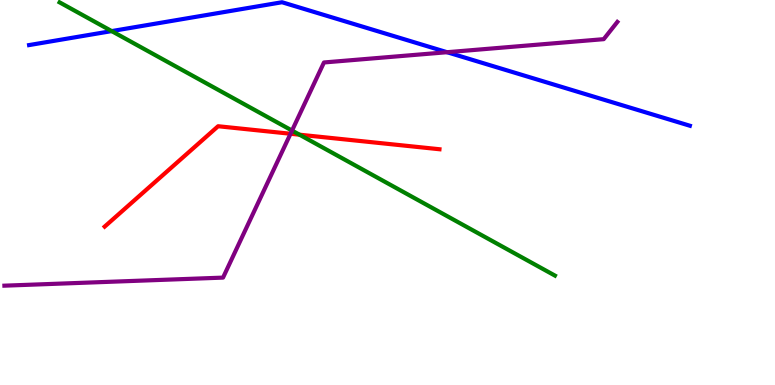[{'lines': ['blue', 'red'], 'intersections': []}, {'lines': ['green', 'red'], 'intersections': [{'x': 3.86, 'y': 6.5}]}, {'lines': ['purple', 'red'], 'intersections': [{'x': 3.75, 'y': 6.53}]}, {'lines': ['blue', 'green'], 'intersections': [{'x': 1.44, 'y': 9.19}]}, {'lines': ['blue', 'purple'], 'intersections': [{'x': 5.77, 'y': 8.64}]}, {'lines': ['green', 'purple'], 'intersections': [{'x': 3.77, 'y': 6.61}]}]